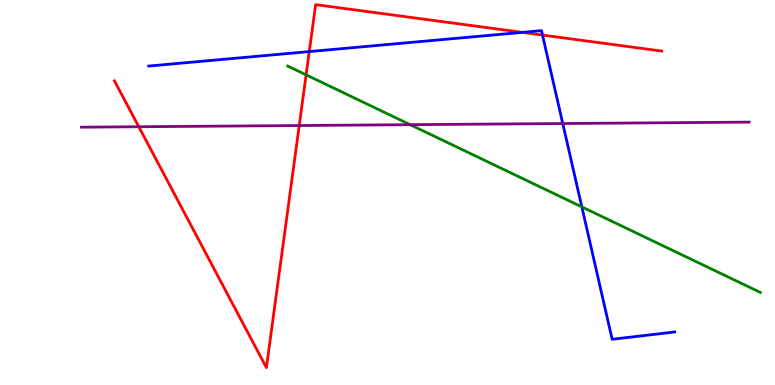[{'lines': ['blue', 'red'], 'intersections': [{'x': 3.99, 'y': 8.66}, {'x': 6.74, 'y': 9.16}, {'x': 7.0, 'y': 9.09}]}, {'lines': ['green', 'red'], 'intersections': [{'x': 3.95, 'y': 8.06}]}, {'lines': ['purple', 'red'], 'intersections': [{'x': 1.79, 'y': 6.71}, {'x': 3.86, 'y': 6.74}]}, {'lines': ['blue', 'green'], 'intersections': [{'x': 7.51, 'y': 4.63}]}, {'lines': ['blue', 'purple'], 'intersections': [{'x': 7.26, 'y': 6.79}]}, {'lines': ['green', 'purple'], 'intersections': [{'x': 5.29, 'y': 6.76}]}]